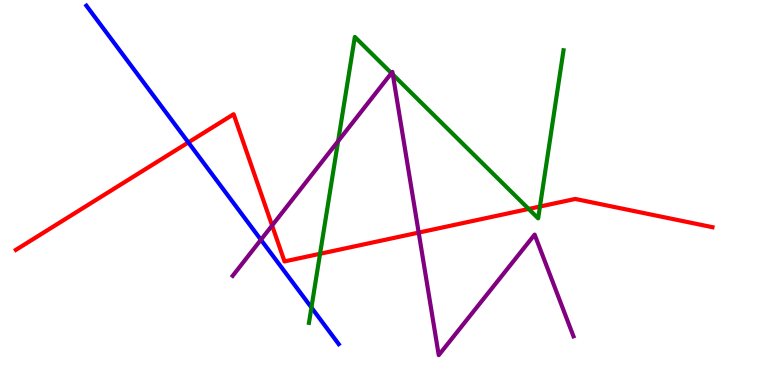[{'lines': ['blue', 'red'], 'intersections': [{'x': 2.43, 'y': 6.3}]}, {'lines': ['green', 'red'], 'intersections': [{'x': 4.13, 'y': 3.41}, {'x': 6.82, 'y': 4.57}, {'x': 6.97, 'y': 4.64}]}, {'lines': ['purple', 'red'], 'intersections': [{'x': 3.51, 'y': 4.14}, {'x': 5.4, 'y': 3.96}]}, {'lines': ['blue', 'green'], 'intersections': [{'x': 4.02, 'y': 2.01}]}, {'lines': ['blue', 'purple'], 'intersections': [{'x': 3.37, 'y': 3.77}]}, {'lines': ['green', 'purple'], 'intersections': [{'x': 4.36, 'y': 6.33}, {'x': 5.05, 'y': 8.1}, {'x': 5.07, 'y': 8.06}]}]